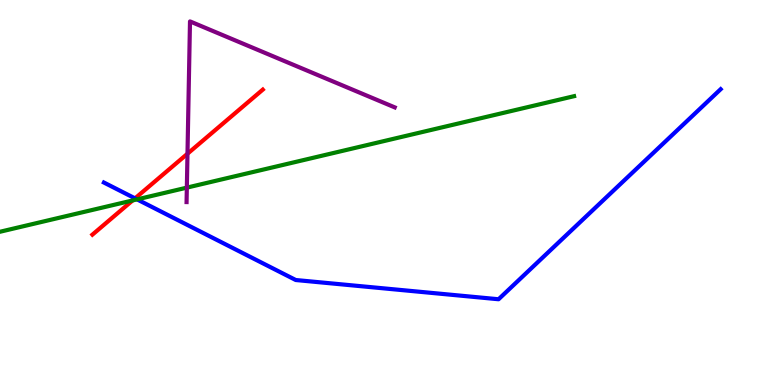[{'lines': ['blue', 'red'], 'intersections': [{'x': 1.74, 'y': 4.85}]}, {'lines': ['green', 'red'], 'intersections': [{'x': 1.71, 'y': 4.79}]}, {'lines': ['purple', 'red'], 'intersections': [{'x': 2.42, 'y': 6.01}]}, {'lines': ['blue', 'green'], 'intersections': [{'x': 1.77, 'y': 4.82}]}, {'lines': ['blue', 'purple'], 'intersections': []}, {'lines': ['green', 'purple'], 'intersections': [{'x': 2.41, 'y': 5.13}]}]